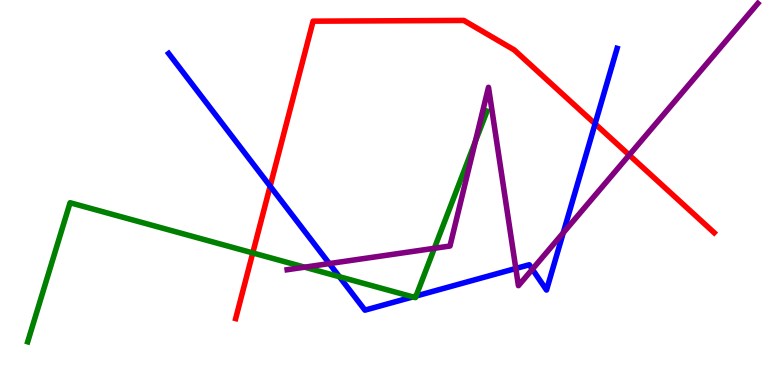[{'lines': ['blue', 'red'], 'intersections': [{'x': 3.49, 'y': 5.16}, {'x': 7.68, 'y': 6.78}]}, {'lines': ['green', 'red'], 'intersections': [{'x': 3.26, 'y': 3.43}]}, {'lines': ['purple', 'red'], 'intersections': [{'x': 8.12, 'y': 5.97}]}, {'lines': ['blue', 'green'], 'intersections': [{'x': 4.38, 'y': 2.81}, {'x': 5.33, 'y': 2.29}, {'x': 5.37, 'y': 2.31}]}, {'lines': ['blue', 'purple'], 'intersections': [{'x': 4.25, 'y': 3.15}, {'x': 6.66, 'y': 3.03}, {'x': 6.87, 'y': 3.01}, {'x': 7.27, 'y': 3.95}]}, {'lines': ['green', 'purple'], 'intersections': [{'x': 3.93, 'y': 3.06}, {'x': 5.6, 'y': 3.55}, {'x': 6.13, 'y': 6.32}]}]